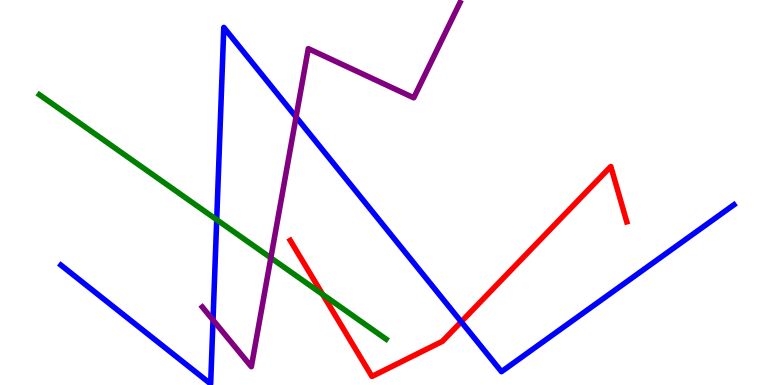[{'lines': ['blue', 'red'], 'intersections': [{'x': 5.95, 'y': 1.64}]}, {'lines': ['green', 'red'], 'intersections': [{'x': 4.16, 'y': 2.35}]}, {'lines': ['purple', 'red'], 'intersections': []}, {'lines': ['blue', 'green'], 'intersections': [{'x': 2.8, 'y': 4.29}]}, {'lines': ['blue', 'purple'], 'intersections': [{'x': 2.75, 'y': 1.69}, {'x': 3.82, 'y': 6.96}]}, {'lines': ['green', 'purple'], 'intersections': [{'x': 3.49, 'y': 3.3}]}]